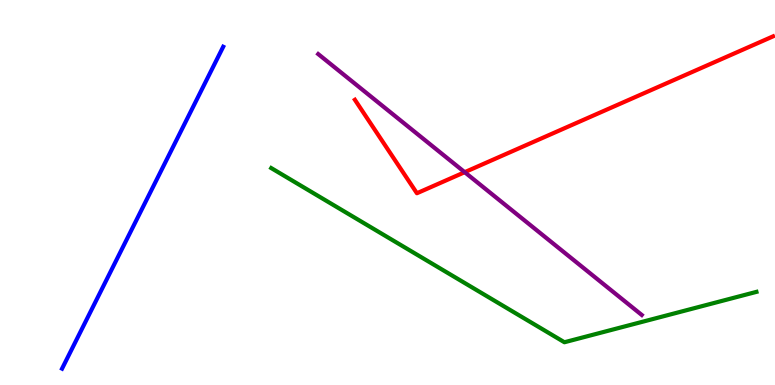[{'lines': ['blue', 'red'], 'intersections': []}, {'lines': ['green', 'red'], 'intersections': []}, {'lines': ['purple', 'red'], 'intersections': [{'x': 6.0, 'y': 5.53}]}, {'lines': ['blue', 'green'], 'intersections': []}, {'lines': ['blue', 'purple'], 'intersections': []}, {'lines': ['green', 'purple'], 'intersections': []}]